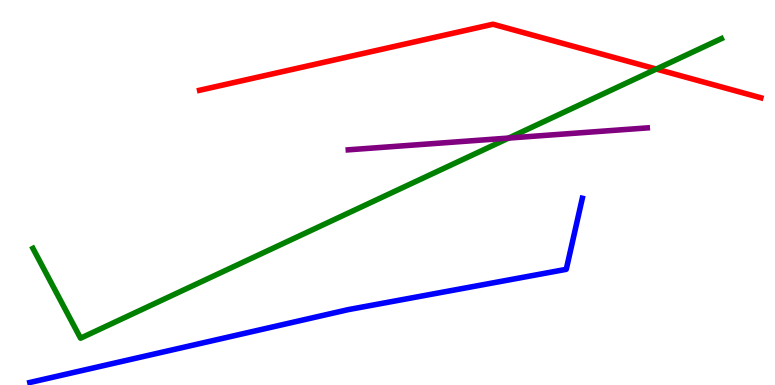[{'lines': ['blue', 'red'], 'intersections': []}, {'lines': ['green', 'red'], 'intersections': [{'x': 8.47, 'y': 8.21}]}, {'lines': ['purple', 'red'], 'intersections': []}, {'lines': ['blue', 'green'], 'intersections': []}, {'lines': ['blue', 'purple'], 'intersections': []}, {'lines': ['green', 'purple'], 'intersections': [{'x': 6.56, 'y': 6.41}]}]